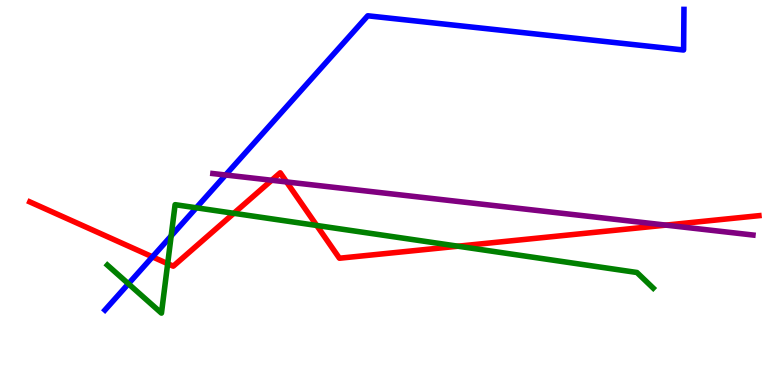[{'lines': ['blue', 'red'], 'intersections': [{'x': 1.97, 'y': 3.33}]}, {'lines': ['green', 'red'], 'intersections': [{'x': 2.16, 'y': 3.15}, {'x': 3.02, 'y': 4.46}, {'x': 4.09, 'y': 4.14}, {'x': 5.91, 'y': 3.61}]}, {'lines': ['purple', 'red'], 'intersections': [{'x': 3.51, 'y': 5.32}, {'x': 3.7, 'y': 5.27}, {'x': 8.59, 'y': 4.15}]}, {'lines': ['blue', 'green'], 'intersections': [{'x': 1.66, 'y': 2.63}, {'x': 2.21, 'y': 3.87}, {'x': 2.53, 'y': 4.6}]}, {'lines': ['blue', 'purple'], 'intersections': [{'x': 2.91, 'y': 5.45}]}, {'lines': ['green', 'purple'], 'intersections': []}]